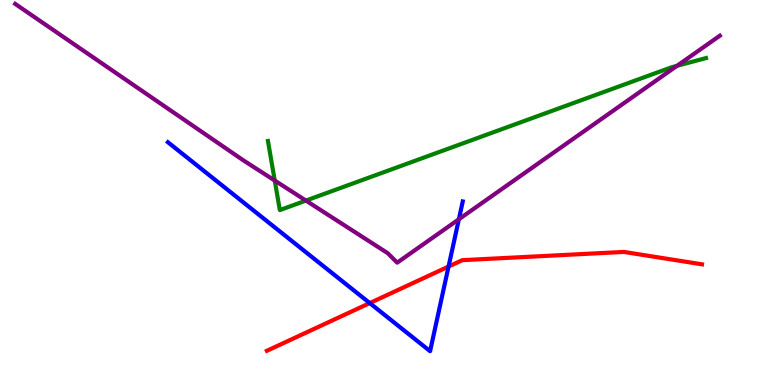[{'lines': ['blue', 'red'], 'intersections': [{'x': 4.77, 'y': 2.13}, {'x': 5.79, 'y': 3.08}]}, {'lines': ['green', 'red'], 'intersections': []}, {'lines': ['purple', 'red'], 'intersections': []}, {'lines': ['blue', 'green'], 'intersections': []}, {'lines': ['blue', 'purple'], 'intersections': [{'x': 5.92, 'y': 4.3}]}, {'lines': ['green', 'purple'], 'intersections': [{'x': 3.55, 'y': 5.31}, {'x': 3.95, 'y': 4.79}, {'x': 8.74, 'y': 8.29}]}]